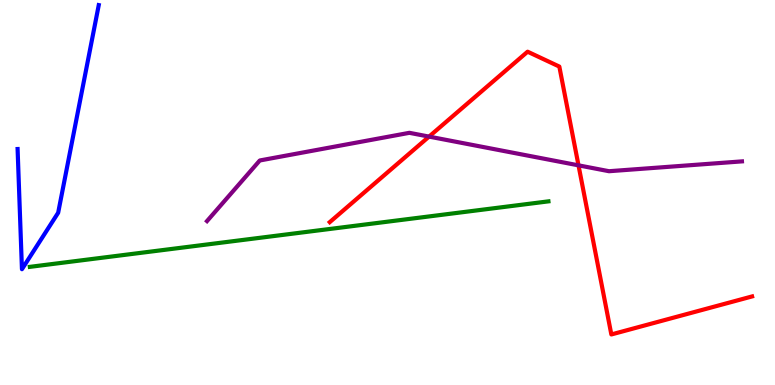[{'lines': ['blue', 'red'], 'intersections': []}, {'lines': ['green', 'red'], 'intersections': []}, {'lines': ['purple', 'red'], 'intersections': [{'x': 5.54, 'y': 6.45}, {'x': 7.46, 'y': 5.71}]}, {'lines': ['blue', 'green'], 'intersections': []}, {'lines': ['blue', 'purple'], 'intersections': []}, {'lines': ['green', 'purple'], 'intersections': []}]